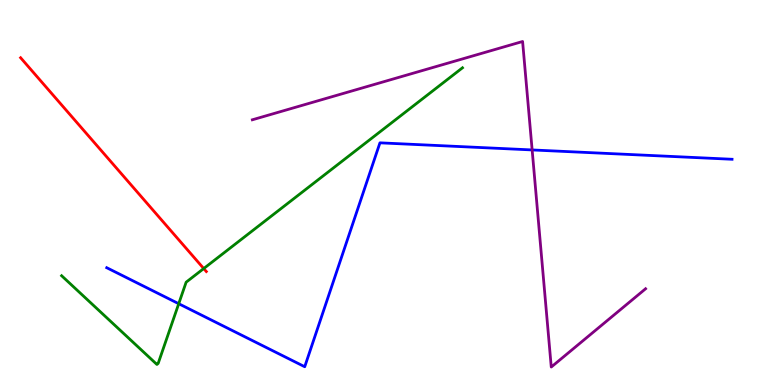[{'lines': ['blue', 'red'], 'intersections': []}, {'lines': ['green', 'red'], 'intersections': [{'x': 2.63, 'y': 3.02}]}, {'lines': ['purple', 'red'], 'intersections': []}, {'lines': ['blue', 'green'], 'intersections': [{'x': 2.31, 'y': 2.11}]}, {'lines': ['blue', 'purple'], 'intersections': [{'x': 6.87, 'y': 6.11}]}, {'lines': ['green', 'purple'], 'intersections': []}]